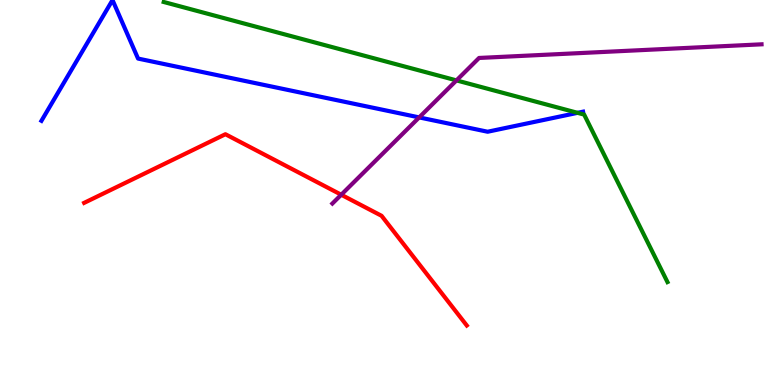[{'lines': ['blue', 'red'], 'intersections': []}, {'lines': ['green', 'red'], 'intersections': []}, {'lines': ['purple', 'red'], 'intersections': [{'x': 4.4, 'y': 4.94}]}, {'lines': ['blue', 'green'], 'intersections': [{'x': 7.45, 'y': 7.07}]}, {'lines': ['blue', 'purple'], 'intersections': [{'x': 5.41, 'y': 6.95}]}, {'lines': ['green', 'purple'], 'intersections': [{'x': 5.89, 'y': 7.91}]}]